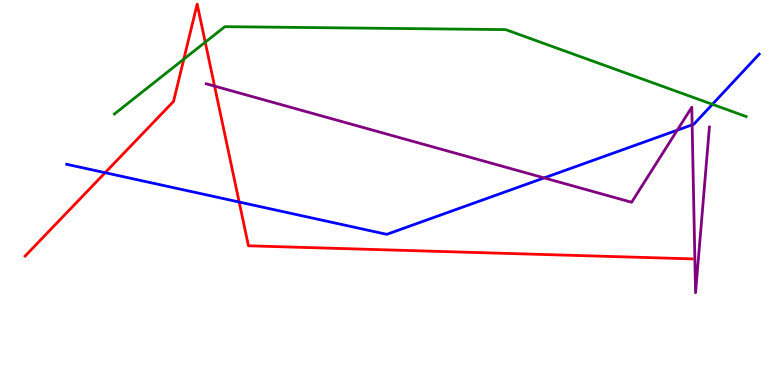[{'lines': ['blue', 'red'], 'intersections': [{'x': 1.36, 'y': 5.51}, {'x': 3.09, 'y': 4.75}]}, {'lines': ['green', 'red'], 'intersections': [{'x': 2.37, 'y': 8.46}, {'x': 2.65, 'y': 8.9}]}, {'lines': ['purple', 'red'], 'intersections': [{'x': 2.77, 'y': 7.76}]}, {'lines': ['blue', 'green'], 'intersections': [{'x': 9.19, 'y': 7.29}]}, {'lines': ['blue', 'purple'], 'intersections': [{'x': 7.02, 'y': 5.38}, {'x': 8.74, 'y': 6.62}, {'x': 8.93, 'y': 6.76}]}, {'lines': ['green', 'purple'], 'intersections': []}]